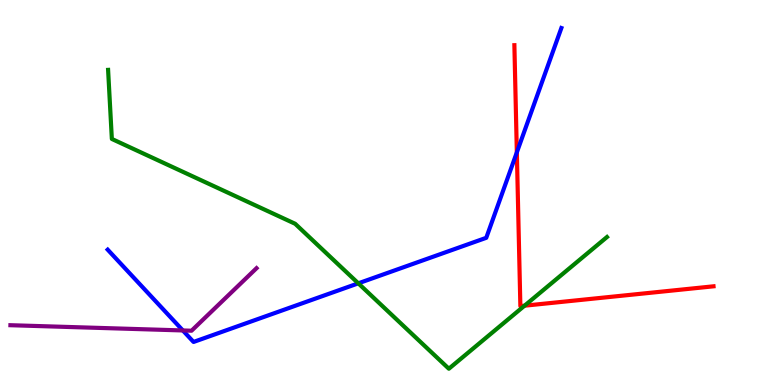[{'lines': ['blue', 'red'], 'intersections': [{'x': 6.67, 'y': 6.04}]}, {'lines': ['green', 'red'], 'intersections': [{'x': 6.77, 'y': 2.06}]}, {'lines': ['purple', 'red'], 'intersections': []}, {'lines': ['blue', 'green'], 'intersections': [{'x': 4.62, 'y': 2.64}]}, {'lines': ['blue', 'purple'], 'intersections': [{'x': 2.36, 'y': 1.42}]}, {'lines': ['green', 'purple'], 'intersections': []}]